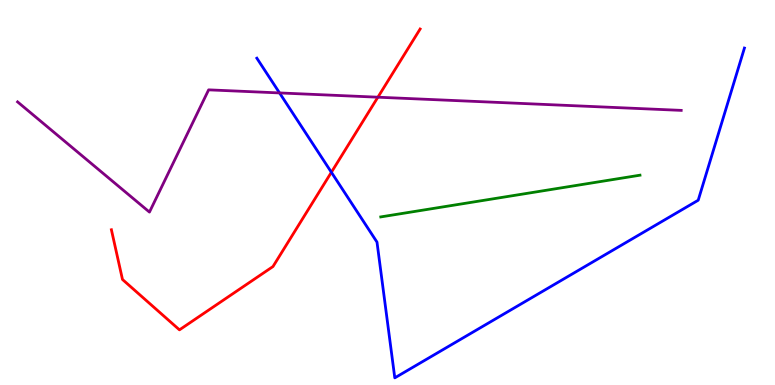[{'lines': ['blue', 'red'], 'intersections': [{'x': 4.28, 'y': 5.53}]}, {'lines': ['green', 'red'], 'intersections': []}, {'lines': ['purple', 'red'], 'intersections': [{'x': 4.88, 'y': 7.48}]}, {'lines': ['blue', 'green'], 'intersections': []}, {'lines': ['blue', 'purple'], 'intersections': [{'x': 3.61, 'y': 7.59}]}, {'lines': ['green', 'purple'], 'intersections': []}]